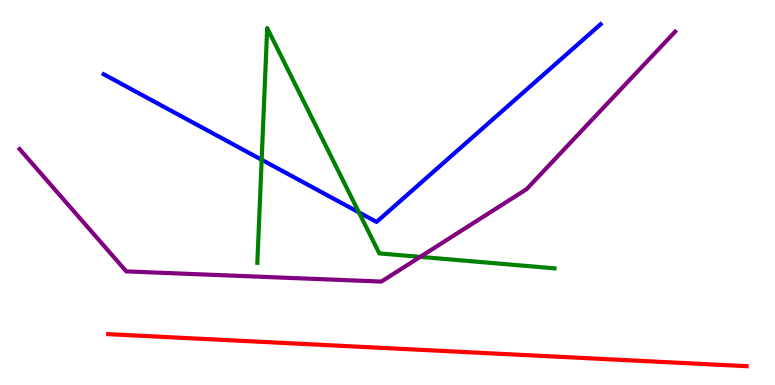[{'lines': ['blue', 'red'], 'intersections': []}, {'lines': ['green', 'red'], 'intersections': []}, {'lines': ['purple', 'red'], 'intersections': []}, {'lines': ['blue', 'green'], 'intersections': [{'x': 3.38, 'y': 5.85}, {'x': 4.63, 'y': 4.48}]}, {'lines': ['blue', 'purple'], 'intersections': []}, {'lines': ['green', 'purple'], 'intersections': [{'x': 5.42, 'y': 3.33}]}]